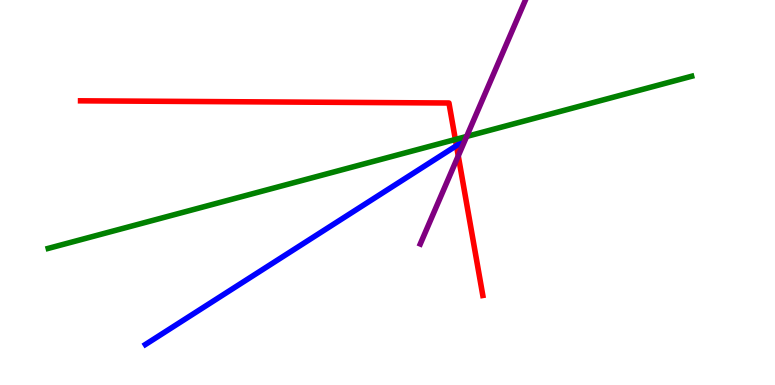[{'lines': ['blue', 'red'], 'intersections': [{'x': 5.89, 'y': 6.22}]}, {'lines': ['green', 'red'], 'intersections': [{'x': 5.88, 'y': 6.38}]}, {'lines': ['purple', 'red'], 'intersections': [{'x': 5.91, 'y': 5.95}]}, {'lines': ['blue', 'green'], 'intersections': []}, {'lines': ['blue', 'purple'], 'intersections': []}, {'lines': ['green', 'purple'], 'intersections': [{'x': 6.02, 'y': 6.46}]}]